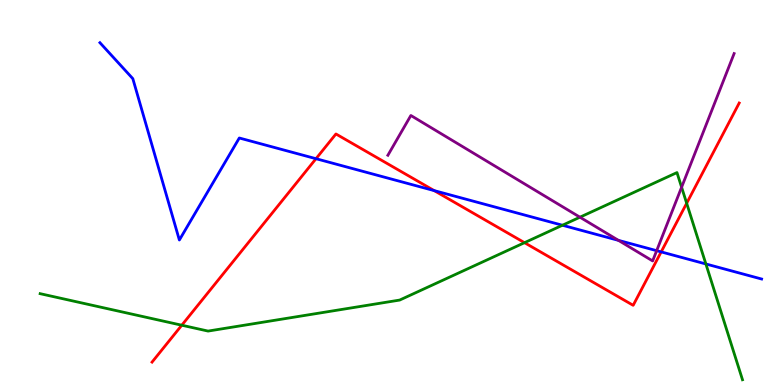[{'lines': ['blue', 'red'], 'intersections': [{'x': 4.08, 'y': 5.88}, {'x': 5.6, 'y': 5.05}, {'x': 8.53, 'y': 3.46}]}, {'lines': ['green', 'red'], 'intersections': [{'x': 2.35, 'y': 1.55}, {'x': 6.77, 'y': 3.7}, {'x': 8.86, 'y': 4.72}]}, {'lines': ['purple', 'red'], 'intersections': []}, {'lines': ['blue', 'green'], 'intersections': [{'x': 7.26, 'y': 4.15}, {'x': 9.11, 'y': 3.14}]}, {'lines': ['blue', 'purple'], 'intersections': [{'x': 7.98, 'y': 3.76}, {'x': 8.47, 'y': 3.49}]}, {'lines': ['green', 'purple'], 'intersections': [{'x': 7.48, 'y': 4.36}, {'x': 8.79, 'y': 5.14}]}]